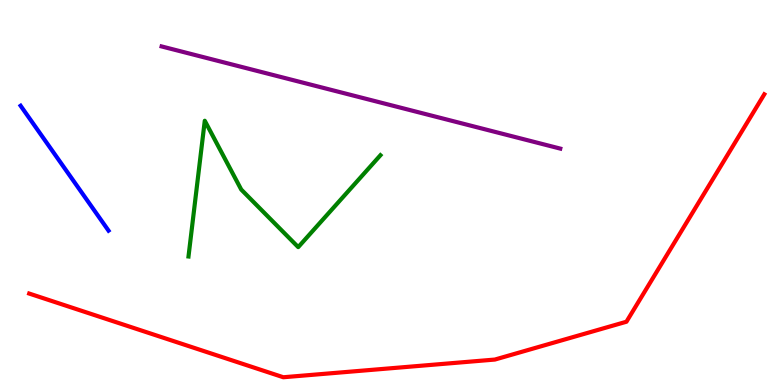[{'lines': ['blue', 'red'], 'intersections': []}, {'lines': ['green', 'red'], 'intersections': []}, {'lines': ['purple', 'red'], 'intersections': []}, {'lines': ['blue', 'green'], 'intersections': []}, {'lines': ['blue', 'purple'], 'intersections': []}, {'lines': ['green', 'purple'], 'intersections': []}]